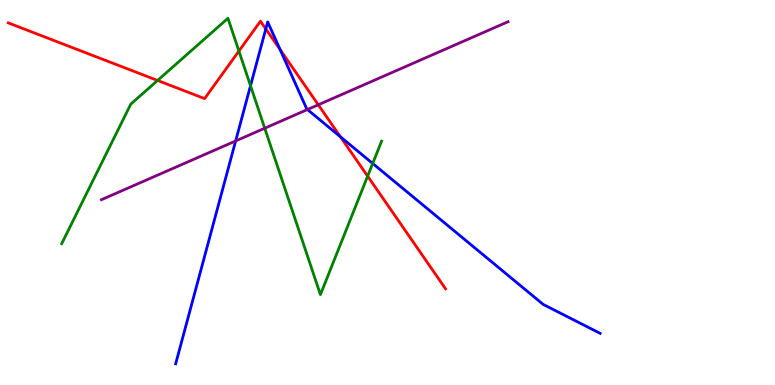[{'lines': ['blue', 'red'], 'intersections': [{'x': 3.43, 'y': 9.25}, {'x': 3.61, 'y': 8.71}, {'x': 4.39, 'y': 6.45}]}, {'lines': ['green', 'red'], 'intersections': [{'x': 2.03, 'y': 7.91}, {'x': 3.08, 'y': 8.67}, {'x': 4.74, 'y': 5.42}]}, {'lines': ['purple', 'red'], 'intersections': [{'x': 4.11, 'y': 7.28}]}, {'lines': ['blue', 'green'], 'intersections': [{'x': 3.23, 'y': 7.77}, {'x': 4.81, 'y': 5.75}]}, {'lines': ['blue', 'purple'], 'intersections': [{'x': 3.04, 'y': 6.34}, {'x': 3.97, 'y': 7.15}]}, {'lines': ['green', 'purple'], 'intersections': [{'x': 3.42, 'y': 6.67}]}]